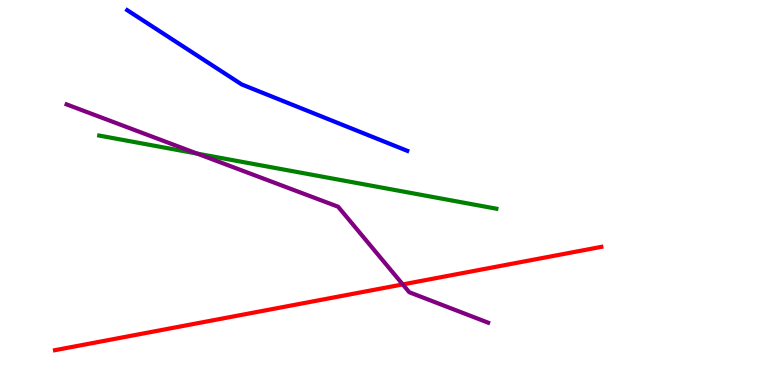[{'lines': ['blue', 'red'], 'intersections': []}, {'lines': ['green', 'red'], 'intersections': []}, {'lines': ['purple', 'red'], 'intersections': [{'x': 5.2, 'y': 2.61}]}, {'lines': ['blue', 'green'], 'intersections': []}, {'lines': ['blue', 'purple'], 'intersections': []}, {'lines': ['green', 'purple'], 'intersections': [{'x': 2.54, 'y': 6.01}]}]